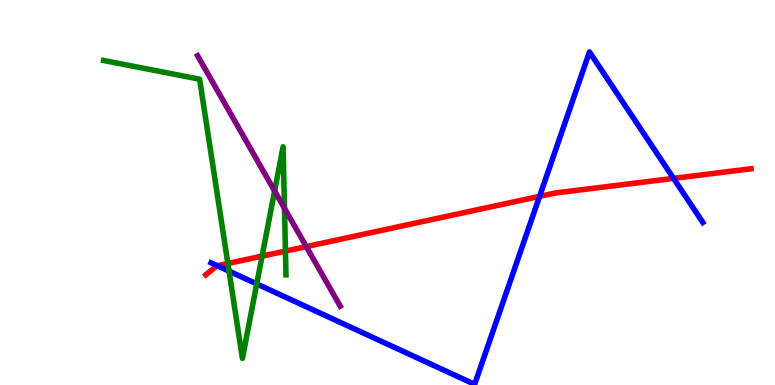[{'lines': ['blue', 'red'], 'intersections': [{'x': 2.8, 'y': 3.1}, {'x': 6.96, 'y': 4.9}, {'x': 8.69, 'y': 5.37}]}, {'lines': ['green', 'red'], 'intersections': [{'x': 2.94, 'y': 3.16}, {'x': 3.38, 'y': 3.35}, {'x': 3.68, 'y': 3.48}]}, {'lines': ['purple', 'red'], 'intersections': [{'x': 3.95, 'y': 3.59}]}, {'lines': ['blue', 'green'], 'intersections': [{'x': 2.96, 'y': 2.96}, {'x': 3.31, 'y': 2.63}]}, {'lines': ['blue', 'purple'], 'intersections': []}, {'lines': ['green', 'purple'], 'intersections': [{'x': 3.54, 'y': 5.04}, {'x': 3.67, 'y': 4.59}]}]